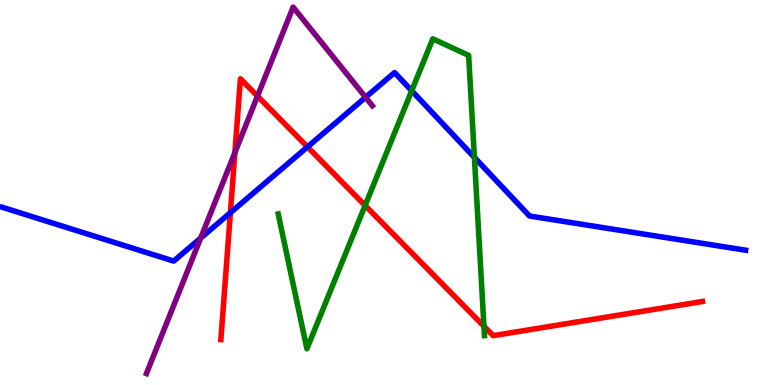[{'lines': ['blue', 'red'], 'intersections': [{'x': 2.97, 'y': 4.48}, {'x': 3.97, 'y': 6.18}]}, {'lines': ['green', 'red'], 'intersections': [{'x': 4.71, 'y': 4.66}, {'x': 6.24, 'y': 1.53}]}, {'lines': ['purple', 'red'], 'intersections': [{'x': 3.03, 'y': 6.04}, {'x': 3.32, 'y': 7.5}]}, {'lines': ['blue', 'green'], 'intersections': [{'x': 5.31, 'y': 7.64}, {'x': 6.12, 'y': 5.91}]}, {'lines': ['blue', 'purple'], 'intersections': [{'x': 2.59, 'y': 3.82}, {'x': 4.72, 'y': 7.47}]}, {'lines': ['green', 'purple'], 'intersections': []}]